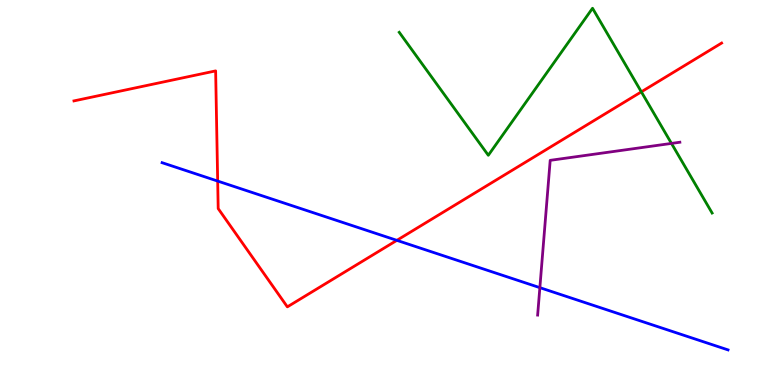[{'lines': ['blue', 'red'], 'intersections': [{'x': 2.81, 'y': 5.3}, {'x': 5.12, 'y': 3.76}]}, {'lines': ['green', 'red'], 'intersections': [{'x': 8.28, 'y': 7.61}]}, {'lines': ['purple', 'red'], 'intersections': []}, {'lines': ['blue', 'green'], 'intersections': []}, {'lines': ['blue', 'purple'], 'intersections': [{'x': 6.97, 'y': 2.53}]}, {'lines': ['green', 'purple'], 'intersections': [{'x': 8.66, 'y': 6.27}]}]